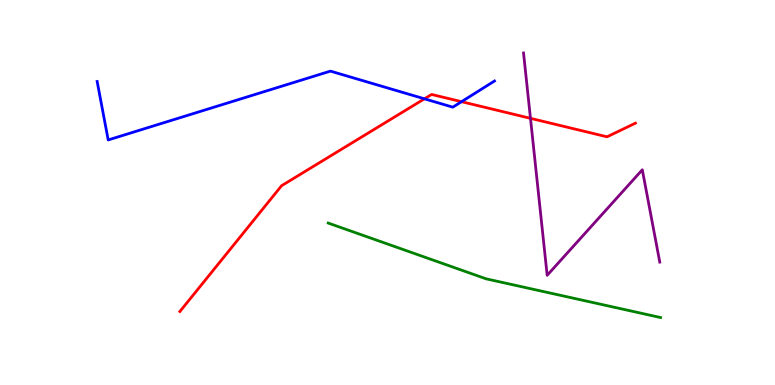[{'lines': ['blue', 'red'], 'intersections': [{'x': 5.48, 'y': 7.43}, {'x': 5.96, 'y': 7.36}]}, {'lines': ['green', 'red'], 'intersections': []}, {'lines': ['purple', 'red'], 'intersections': [{'x': 6.84, 'y': 6.93}]}, {'lines': ['blue', 'green'], 'intersections': []}, {'lines': ['blue', 'purple'], 'intersections': []}, {'lines': ['green', 'purple'], 'intersections': []}]